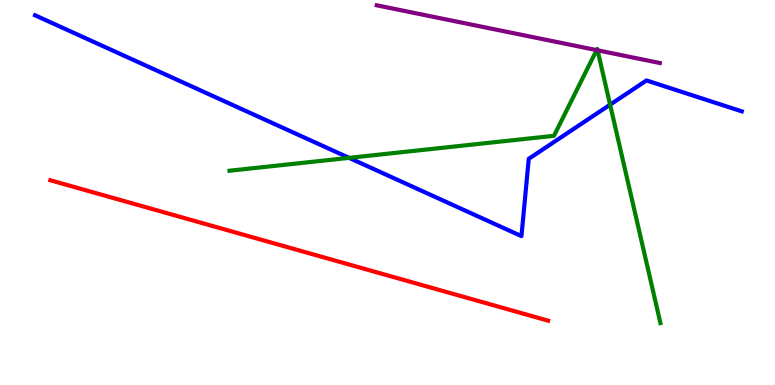[{'lines': ['blue', 'red'], 'intersections': []}, {'lines': ['green', 'red'], 'intersections': []}, {'lines': ['purple', 'red'], 'intersections': []}, {'lines': ['blue', 'green'], 'intersections': [{'x': 4.5, 'y': 5.9}, {'x': 7.87, 'y': 7.28}]}, {'lines': ['blue', 'purple'], 'intersections': []}, {'lines': ['green', 'purple'], 'intersections': [{'x': 7.7, 'y': 8.7}, {'x': 7.71, 'y': 8.69}]}]